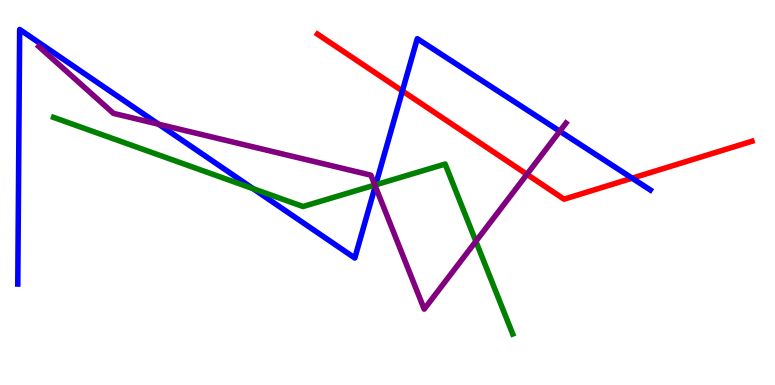[{'lines': ['blue', 'red'], 'intersections': [{'x': 5.19, 'y': 7.64}, {'x': 8.16, 'y': 5.37}]}, {'lines': ['green', 'red'], 'intersections': []}, {'lines': ['purple', 'red'], 'intersections': [{'x': 6.8, 'y': 5.47}]}, {'lines': ['blue', 'green'], 'intersections': [{'x': 3.27, 'y': 5.1}, {'x': 4.85, 'y': 5.2}]}, {'lines': ['blue', 'purple'], 'intersections': [{'x': 2.05, 'y': 6.77}, {'x': 4.84, 'y': 5.16}, {'x': 7.22, 'y': 6.59}]}, {'lines': ['green', 'purple'], 'intersections': [{'x': 4.84, 'y': 5.19}, {'x': 6.14, 'y': 3.73}]}]